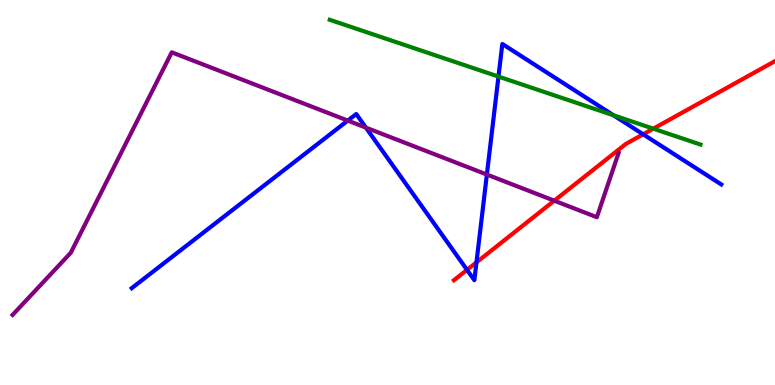[{'lines': ['blue', 'red'], 'intersections': [{'x': 6.03, 'y': 2.99}, {'x': 6.15, 'y': 3.19}, {'x': 8.3, 'y': 6.51}]}, {'lines': ['green', 'red'], 'intersections': [{'x': 8.43, 'y': 6.66}]}, {'lines': ['purple', 'red'], 'intersections': [{'x': 7.15, 'y': 4.79}]}, {'lines': ['blue', 'green'], 'intersections': [{'x': 6.43, 'y': 8.01}, {'x': 7.92, 'y': 7.01}]}, {'lines': ['blue', 'purple'], 'intersections': [{'x': 4.49, 'y': 6.87}, {'x': 4.72, 'y': 6.69}, {'x': 6.28, 'y': 5.47}]}, {'lines': ['green', 'purple'], 'intersections': []}]